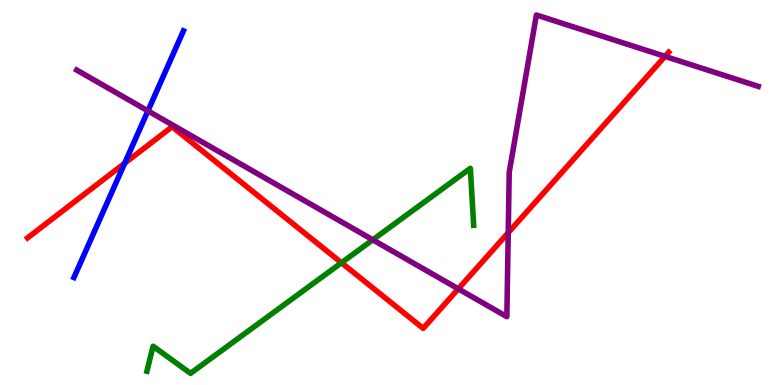[{'lines': ['blue', 'red'], 'intersections': [{'x': 1.61, 'y': 5.76}]}, {'lines': ['green', 'red'], 'intersections': [{'x': 4.41, 'y': 3.18}]}, {'lines': ['purple', 'red'], 'intersections': [{'x': 5.91, 'y': 2.5}, {'x': 6.56, 'y': 3.96}, {'x': 8.58, 'y': 8.54}]}, {'lines': ['blue', 'green'], 'intersections': []}, {'lines': ['blue', 'purple'], 'intersections': [{'x': 1.91, 'y': 7.12}]}, {'lines': ['green', 'purple'], 'intersections': [{'x': 4.81, 'y': 3.77}]}]